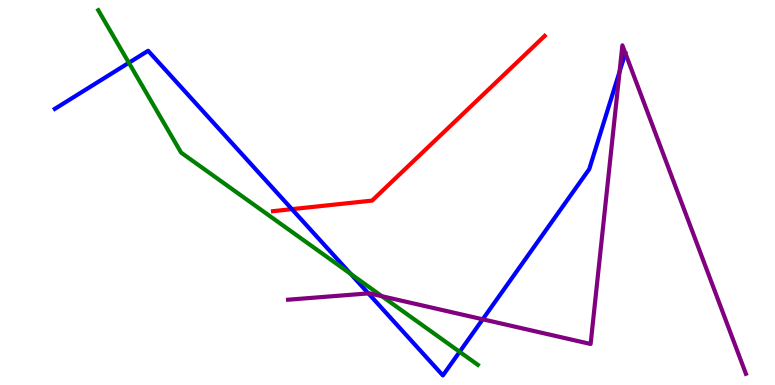[{'lines': ['blue', 'red'], 'intersections': [{'x': 3.77, 'y': 4.57}]}, {'lines': ['green', 'red'], 'intersections': []}, {'lines': ['purple', 'red'], 'intersections': []}, {'lines': ['blue', 'green'], 'intersections': [{'x': 1.66, 'y': 8.37}, {'x': 4.53, 'y': 2.89}, {'x': 5.93, 'y': 0.862}]}, {'lines': ['blue', 'purple'], 'intersections': [{'x': 4.75, 'y': 2.38}, {'x': 6.23, 'y': 1.71}, {'x': 7.99, 'y': 8.14}]}, {'lines': ['green', 'purple'], 'intersections': [{'x': 4.93, 'y': 2.31}]}]